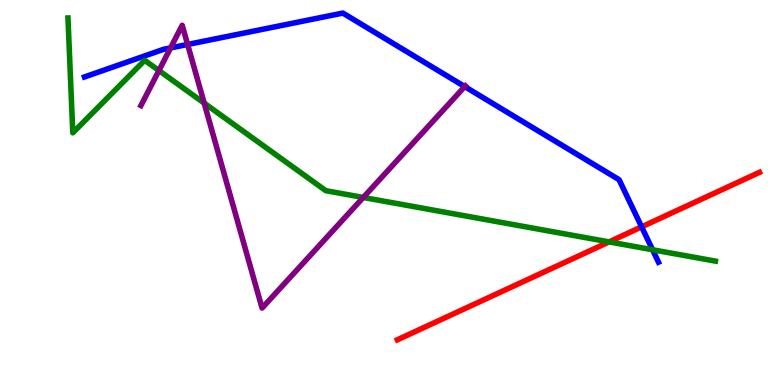[{'lines': ['blue', 'red'], 'intersections': [{'x': 8.28, 'y': 4.11}]}, {'lines': ['green', 'red'], 'intersections': [{'x': 7.86, 'y': 3.72}]}, {'lines': ['purple', 'red'], 'intersections': []}, {'lines': ['blue', 'green'], 'intersections': [{'x': 8.42, 'y': 3.51}]}, {'lines': ['blue', 'purple'], 'intersections': [{'x': 2.2, 'y': 8.76}, {'x': 2.42, 'y': 8.85}, {'x': 6.0, 'y': 7.75}]}, {'lines': ['green', 'purple'], 'intersections': [{'x': 2.05, 'y': 8.17}, {'x': 2.63, 'y': 7.32}, {'x': 4.69, 'y': 4.87}]}]